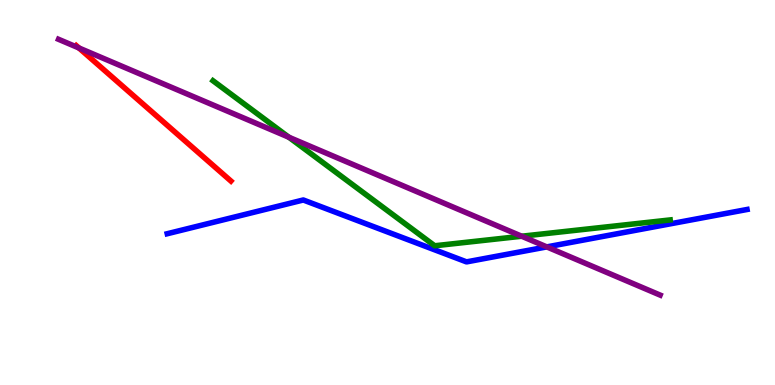[{'lines': ['blue', 'red'], 'intersections': []}, {'lines': ['green', 'red'], 'intersections': []}, {'lines': ['purple', 'red'], 'intersections': [{'x': 1.02, 'y': 8.75}]}, {'lines': ['blue', 'green'], 'intersections': []}, {'lines': ['blue', 'purple'], 'intersections': [{'x': 7.06, 'y': 3.59}]}, {'lines': ['green', 'purple'], 'intersections': [{'x': 3.73, 'y': 6.44}, {'x': 6.73, 'y': 3.86}]}]